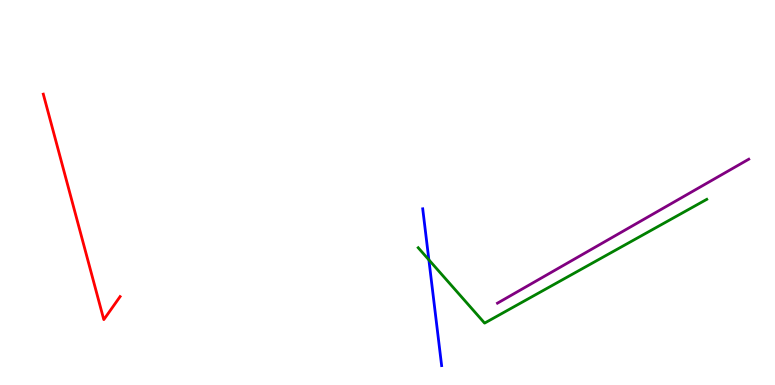[{'lines': ['blue', 'red'], 'intersections': []}, {'lines': ['green', 'red'], 'intersections': []}, {'lines': ['purple', 'red'], 'intersections': []}, {'lines': ['blue', 'green'], 'intersections': [{'x': 5.53, 'y': 3.25}]}, {'lines': ['blue', 'purple'], 'intersections': []}, {'lines': ['green', 'purple'], 'intersections': []}]